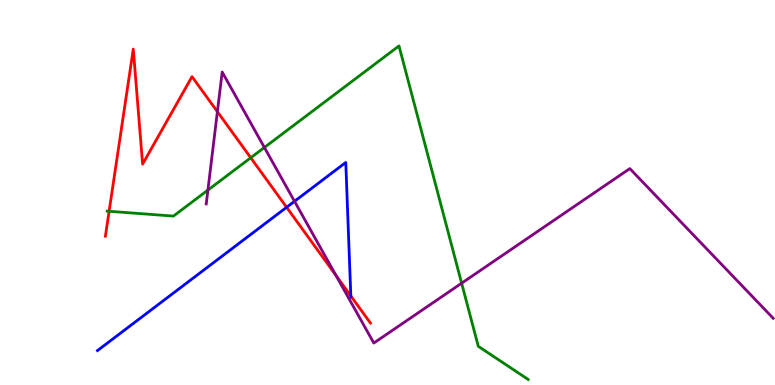[{'lines': ['blue', 'red'], 'intersections': [{'x': 3.7, 'y': 4.62}, {'x': 4.53, 'y': 2.31}]}, {'lines': ['green', 'red'], 'intersections': [{'x': 1.41, 'y': 4.51}, {'x': 3.24, 'y': 5.9}]}, {'lines': ['purple', 'red'], 'intersections': [{'x': 2.81, 'y': 7.1}, {'x': 4.34, 'y': 2.84}]}, {'lines': ['blue', 'green'], 'intersections': []}, {'lines': ['blue', 'purple'], 'intersections': [{'x': 3.8, 'y': 4.77}]}, {'lines': ['green', 'purple'], 'intersections': [{'x': 2.68, 'y': 5.06}, {'x': 3.41, 'y': 6.17}, {'x': 5.96, 'y': 2.64}]}]